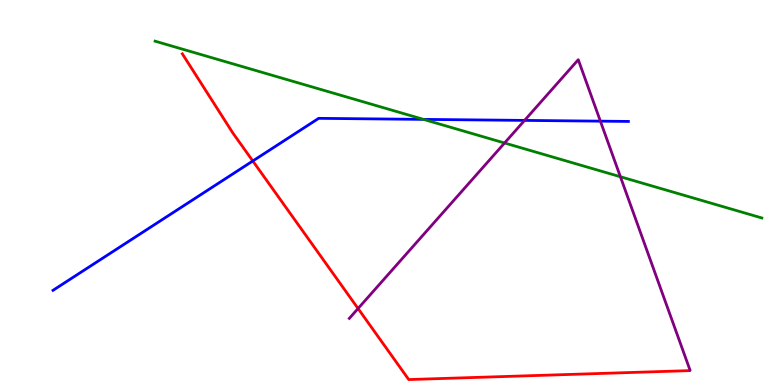[{'lines': ['blue', 'red'], 'intersections': [{'x': 3.26, 'y': 5.82}]}, {'lines': ['green', 'red'], 'intersections': []}, {'lines': ['purple', 'red'], 'intersections': [{'x': 4.62, 'y': 1.99}]}, {'lines': ['blue', 'green'], 'intersections': [{'x': 5.47, 'y': 6.9}]}, {'lines': ['blue', 'purple'], 'intersections': [{'x': 6.77, 'y': 6.87}, {'x': 7.75, 'y': 6.85}]}, {'lines': ['green', 'purple'], 'intersections': [{'x': 6.51, 'y': 6.29}, {'x': 8.01, 'y': 5.41}]}]